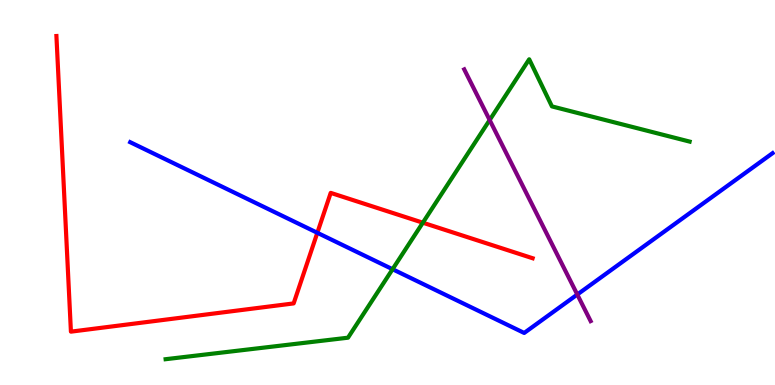[{'lines': ['blue', 'red'], 'intersections': [{'x': 4.09, 'y': 3.95}]}, {'lines': ['green', 'red'], 'intersections': [{'x': 5.46, 'y': 4.22}]}, {'lines': ['purple', 'red'], 'intersections': []}, {'lines': ['blue', 'green'], 'intersections': [{'x': 5.07, 'y': 3.01}]}, {'lines': ['blue', 'purple'], 'intersections': [{'x': 7.45, 'y': 2.35}]}, {'lines': ['green', 'purple'], 'intersections': [{'x': 6.32, 'y': 6.88}]}]